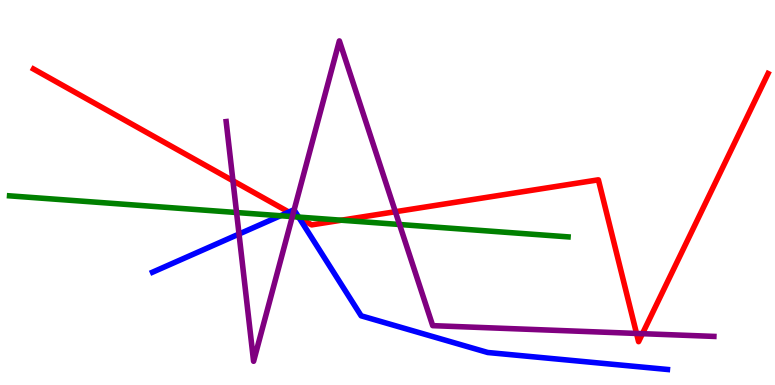[{'lines': ['blue', 'red'], 'intersections': [{'x': 3.73, 'y': 4.49}, {'x': 3.86, 'y': 4.34}]}, {'lines': ['green', 'red'], 'intersections': [{'x': 3.84, 'y': 4.36}, {'x': 4.4, 'y': 4.28}]}, {'lines': ['purple', 'red'], 'intersections': [{'x': 3.01, 'y': 5.3}, {'x': 3.78, 'y': 4.43}, {'x': 5.1, 'y': 4.5}, {'x': 8.21, 'y': 1.34}, {'x': 8.29, 'y': 1.33}]}, {'lines': ['blue', 'green'], 'intersections': [{'x': 3.62, 'y': 4.4}, {'x': 3.85, 'y': 4.36}]}, {'lines': ['blue', 'purple'], 'intersections': [{'x': 3.08, 'y': 3.92}, {'x': 3.79, 'y': 4.55}]}, {'lines': ['green', 'purple'], 'intersections': [{'x': 3.05, 'y': 4.48}, {'x': 3.77, 'y': 4.37}, {'x': 5.16, 'y': 4.17}]}]